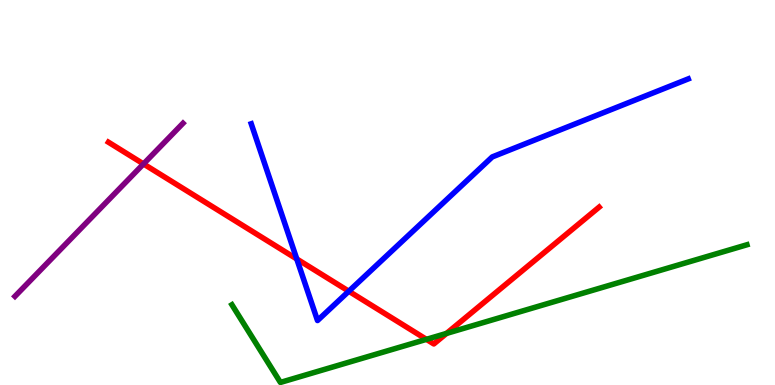[{'lines': ['blue', 'red'], 'intersections': [{'x': 3.83, 'y': 3.27}, {'x': 4.5, 'y': 2.44}]}, {'lines': ['green', 'red'], 'intersections': [{'x': 5.5, 'y': 1.19}, {'x': 5.76, 'y': 1.34}]}, {'lines': ['purple', 'red'], 'intersections': [{'x': 1.85, 'y': 5.74}]}, {'lines': ['blue', 'green'], 'intersections': []}, {'lines': ['blue', 'purple'], 'intersections': []}, {'lines': ['green', 'purple'], 'intersections': []}]